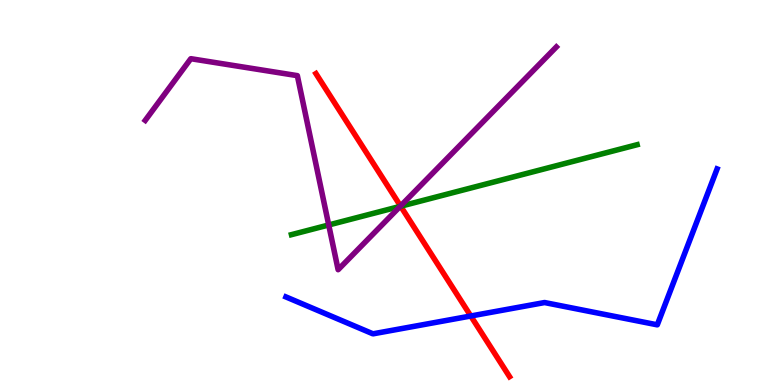[{'lines': ['blue', 'red'], 'intersections': [{'x': 6.07, 'y': 1.79}]}, {'lines': ['green', 'red'], 'intersections': [{'x': 5.17, 'y': 4.64}]}, {'lines': ['purple', 'red'], 'intersections': [{'x': 5.17, 'y': 4.65}]}, {'lines': ['blue', 'green'], 'intersections': []}, {'lines': ['blue', 'purple'], 'intersections': []}, {'lines': ['green', 'purple'], 'intersections': [{'x': 4.24, 'y': 4.16}, {'x': 5.16, 'y': 4.64}]}]